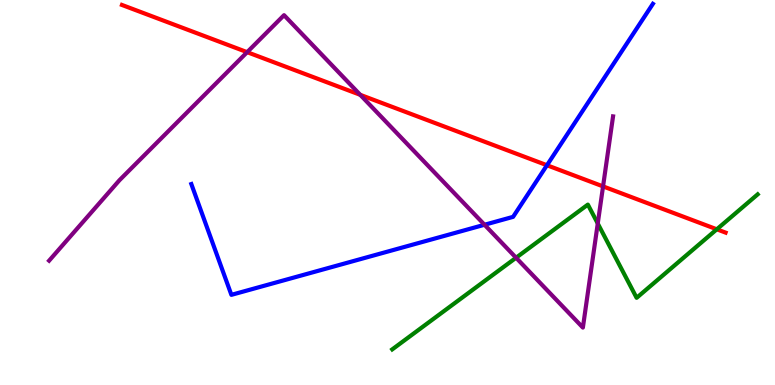[{'lines': ['blue', 'red'], 'intersections': [{'x': 7.06, 'y': 5.71}]}, {'lines': ['green', 'red'], 'intersections': [{'x': 9.25, 'y': 4.04}]}, {'lines': ['purple', 'red'], 'intersections': [{'x': 3.19, 'y': 8.65}, {'x': 4.65, 'y': 7.54}, {'x': 7.78, 'y': 5.16}]}, {'lines': ['blue', 'green'], 'intersections': []}, {'lines': ['blue', 'purple'], 'intersections': [{'x': 6.25, 'y': 4.16}]}, {'lines': ['green', 'purple'], 'intersections': [{'x': 6.66, 'y': 3.31}, {'x': 7.71, 'y': 4.2}]}]